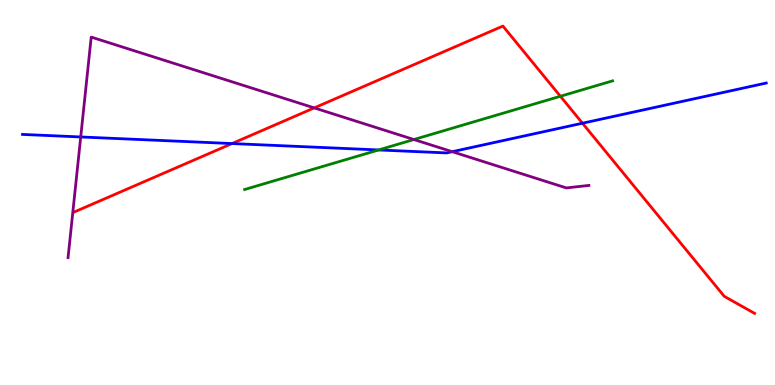[{'lines': ['blue', 'red'], 'intersections': [{'x': 2.99, 'y': 6.27}, {'x': 7.52, 'y': 6.8}]}, {'lines': ['green', 'red'], 'intersections': [{'x': 7.23, 'y': 7.5}]}, {'lines': ['purple', 'red'], 'intersections': [{'x': 4.05, 'y': 7.2}]}, {'lines': ['blue', 'green'], 'intersections': [{'x': 4.89, 'y': 6.11}]}, {'lines': ['blue', 'purple'], 'intersections': [{'x': 1.04, 'y': 6.44}, {'x': 5.84, 'y': 6.06}]}, {'lines': ['green', 'purple'], 'intersections': [{'x': 5.34, 'y': 6.38}]}]